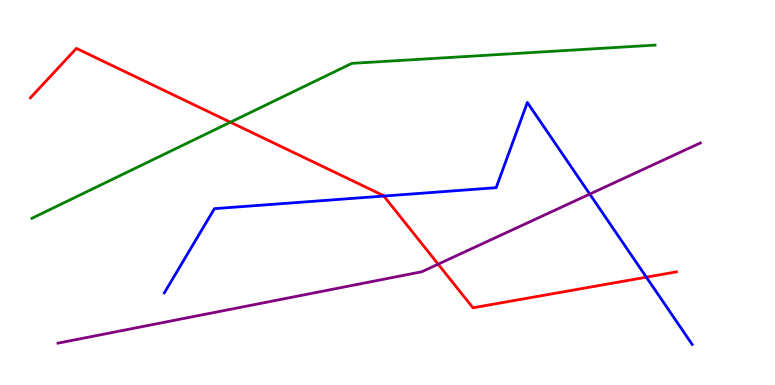[{'lines': ['blue', 'red'], 'intersections': [{'x': 4.95, 'y': 4.91}, {'x': 8.34, 'y': 2.8}]}, {'lines': ['green', 'red'], 'intersections': [{'x': 2.97, 'y': 6.83}]}, {'lines': ['purple', 'red'], 'intersections': [{'x': 5.65, 'y': 3.14}]}, {'lines': ['blue', 'green'], 'intersections': []}, {'lines': ['blue', 'purple'], 'intersections': [{'x': 7.61, 'y': 4.96}]}, {'lines': ['green', 'purple'], 'intersections': []}]